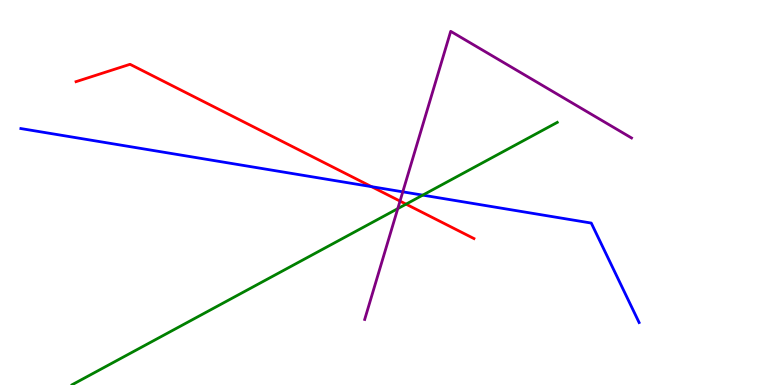[{'lines': ['blue', 'red'], 'intersections': [{'x': 4.79, 'y': 5.15}]}, {'lines': ['green', 'red'], 'intersections': [{'x': 5.24, 'y': 4.7}]}, {'lines': ['purple', 'red'], 'intersections': [{'x': 5.16, 'y': 4.78}]}, {'lines': ['blue', 'green'], 'intersections': [{'x': 5.45, 'y': 4.93}]}, {'lines': ['blue', 'purple'], 'intersections': [{'x': 5.2, 'y': 5.02}]}, {'lines': ['green', 'purple'], 'intersections': [{'x': 5.13, 'y': 4.58}]}]